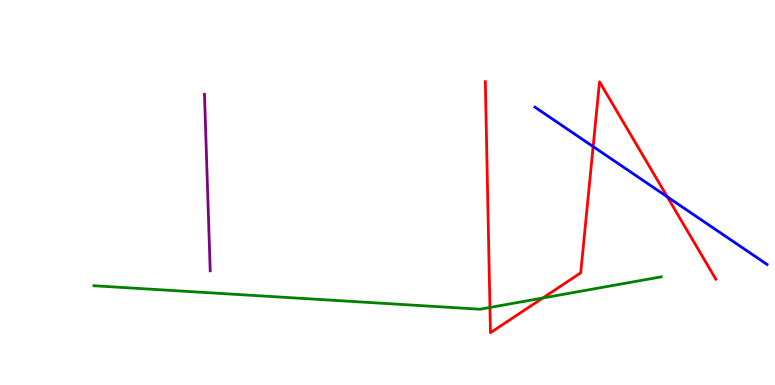[{'lines': ['blue', 'red'], 'intersections': [{'x': 7.65, 'y': 6.19}, {'x': 8.61, 'y': 4.89}]}, {'lines': ['green', 'red'], 'intersections': [{'x': 6.32, 'y': 2.01}, {'x': 7.0, 'y': 2.26}]}, {'lines': ['purple', 'red'], 'intersections': []}, {'lines': ['blue', 'green'], 'intersections': []}, {'lines': ['blue', 'purple'], 'intersections': []}, {'lines': ['green', 'purple'], 'intersections': []}]